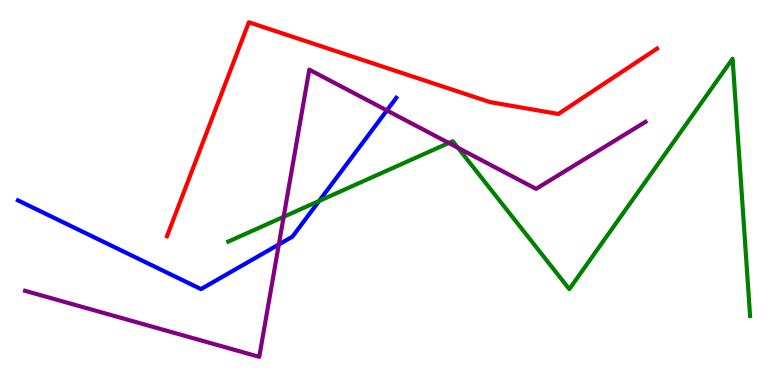[{'lines': ['blue', 'red'], 'intersections': []}, {'lines': ['green', 'red'], 'intersections': []}, {'lines': ['purple', 'red'], 'intersections': []}, {'lines': ['blue', 'green'], 'intersections': [{'x': 4.12, 'y': 4.78}]}, {'lines': ['blue', 'purple'], 'intersections': [{'x': 3.6, 'y': 3.65}, {'x': 4.99, 'y': 7.13}]}, {'lines': ['green', 'purple'], 'intersections': [{'x': 3.66, 'y': 4.37}, {'x': 5.79, 'y': 6.29}, {'x': 5.91, 'y': 6.16}]}]